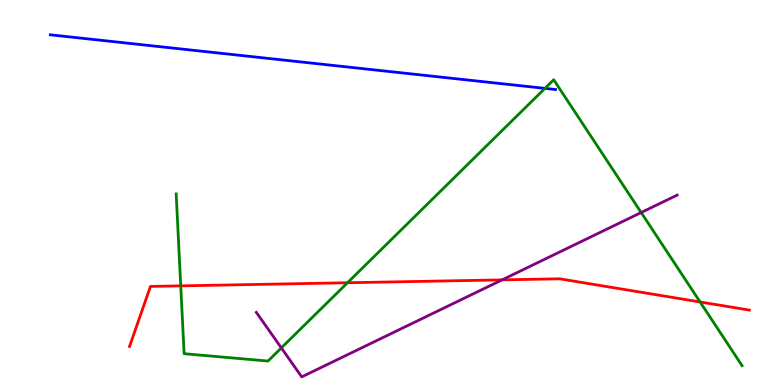[{'lines': ['blue', 'red'], 'intersections': []}, {'lines': ['green', 'red'], 'intersections': [{'x': 2.33, 'y': 2.58}, {'x': 4.48, 'y': 2.66}, {'x': 9.03, 'y': 2.16}]}, {'lines': ['purple', 'red'], 'intersections': [{'x': 6.48, 'y': 2.73}]}, {'lines': ['blue', 'green'], 'intersections': [{'x': 7.03, 'y': 7.7}]}, {'lines': ['blue', 'purple'], 'intersections': []}, {'lines': ['green', 'purple'], 'intersections': [{'x': 3.63, 'y': 0.964}, {'x': 8.27, 'y': 4.48}]}]